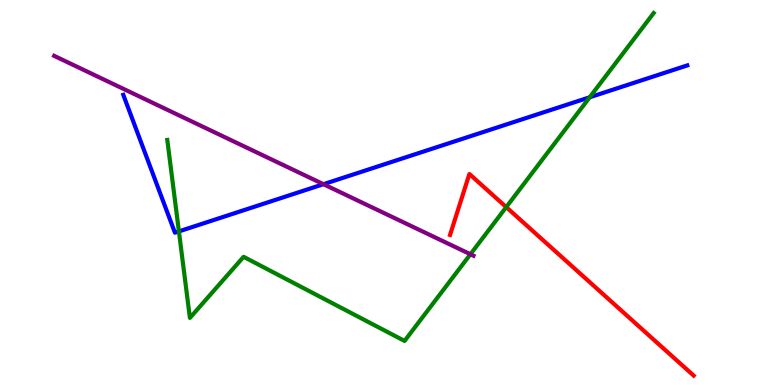[{'lines': ['blue', 'red'], 'intersections': []}, {'lines': ['green', 'red'], 'intersections': [{'x': 6.53, 'y': 4.62}]}, {'lines': ['purple', 'red'], 'intersections': []}, {'lines': ['blue', 'green'], 'intersections': [{'x': 2.31, 'y': 3.99}, {'x': 7.61, 'y': 7.47}]}, {'lines': ['blue', 'purple'], 'intersections': [{'x': 4.17, 'y': 5.22}]}, {'lines': ['green', 'purple'], 'intersections': [{'x': 6.07, 'y': 3.4}]}]